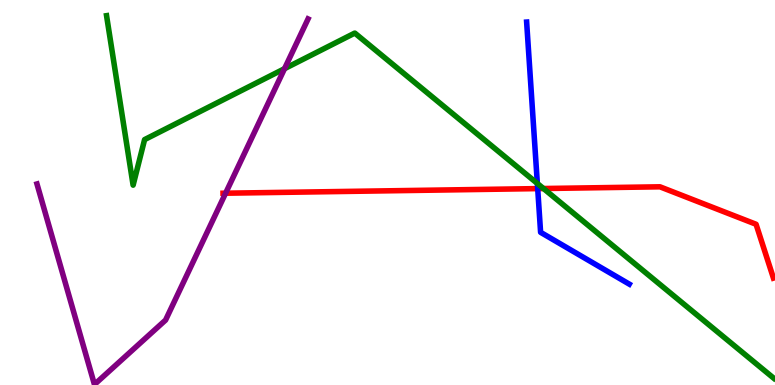[{'lines': ['blue', 'red'], 'intersections': [{'x': 6.94, 'y': 5.1}]}, {'lines': ['green', 'red'], 'intersections': [{'x': 7.01, 'y': 5.1}]}, {'lines': ['purple', 'red'], 'intersections': [{'x': 2.91, 'y': 4.98}]}, {'lines': ['blue', 'green'], 'intersections': [{'x': 6.93, 'y': 5.23}]}, {'lines': ['blue', 'purple'], 'intersections': []}, {'lines': ['green', 'purple'], 'intersections': [{'x': 3.67, 'y': 8.22}]}]